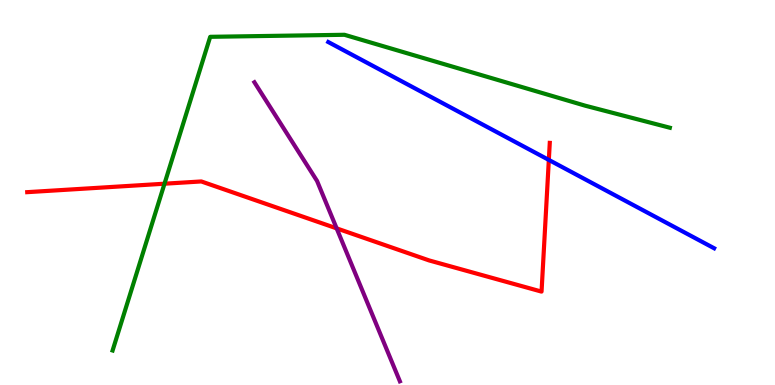[{'lines': ['blue', 'red'], 'intersections': [{'x': 7.08, 'y': 5.85}]}, {'lines': ['green', 'red'], 'intersections': [{'x': 2.12, 'y': 5.23}]}, {'lines': ['purple', 'red'], 'intersections': [{'x': 4.34, 'y': 4.07}]}, {'lines': ['blue', 'green'], 'intersections': []}, {'lines': ['blue', 'purple'], 'intersections': []}, {'lines': ['green', 'purple'], 'intersections': []}]